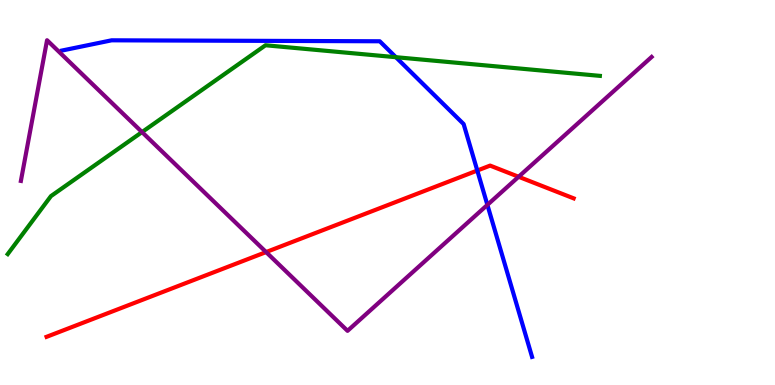[{'lines': ['blue', 'red'], 'intersections': [{'x': 6.16, 'y': 5.57}]}, {'lines': ['green', 'red'], 'intersections': []}, {'lines': ['purple', 'red'], 'intersections': [{'x': 3.43, 'y': 3.45}, {'x': 6.69, 'y': 5.41}]}, {'lines': ['blue', 'green'], 'intersections': [{'x': 5.11, 'y': 8.51}]}, {'lines': ['blue', 'purple'], 'intersections': [{'x': 6.29, 'y': 4.68}]}, {'lines': ['green', 'purple'], 'intersections': [{'x': 1.83, 'y': 6.57}]}]